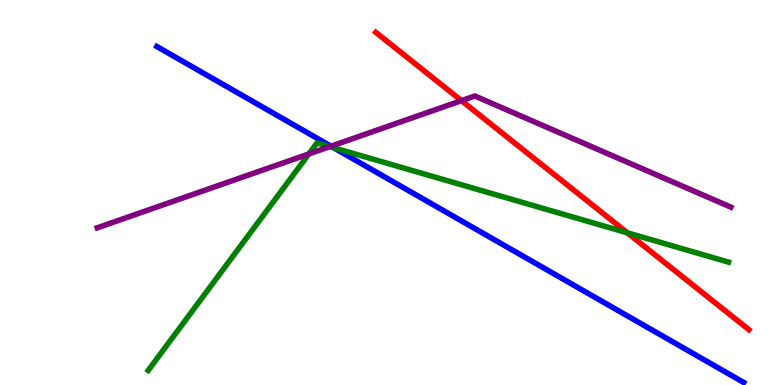[{'lines': ['blue', 'red'], 'intersections': []}, {'lines': ['green', 'red'], 'intersections': [{'x': 8.09, 'y': 3.95}]}, {'lines': ['purple', 'red'], 'intersections': [{'x': 5.95, 'y': 7.39}]}, {'lines': ['blue', 'green'], 'intersections': [{'x': 4.31, 'y': 6.16}]}, {'lines': ['blue', 'purple'], 'intersections': [{'x': 4.27, 'y': 6.2}]}, {'lines': ['green', 'purple'], 'intersections': [{'x': 3.99, 'y': 6.0}, {'x': 4.25, 'y': 6.19}]}]